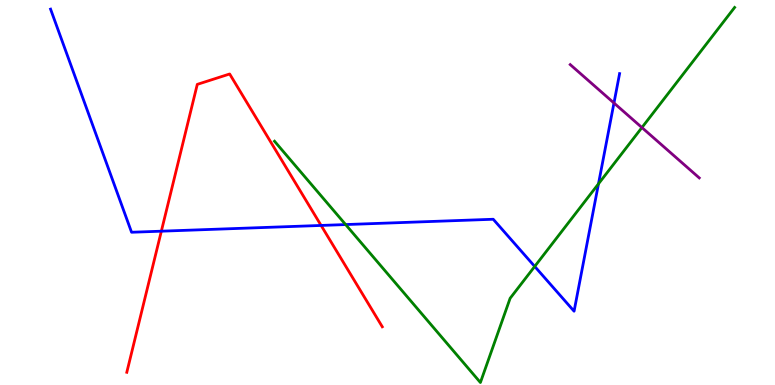[{'lines': ['blue', 'red'], 'intersections': [{'x': 2.08, 'y': 4.0}, {'x': 4.14, 'y': 4.14}]}, {'lines': ['green', 'red'], 'intersections': []}, {'lines': ['purple', 'red'], 'intersections': []}, {'lines': ['blue', 'green'], 'intersections': [{'x': 4.46, 'y': 4.17}, {'x': 6.9, 'y': 3.08}, {'x': 7.72, 'y': 5.23}]}, {'lines': ['blue', 'purple'], 'intersections': [{'x': 7.92, 'y': 7.32}]}, {'lines': ['green', 'purple'], 'intersections': [{'x': 8.28, 'y': 6.69}]}]